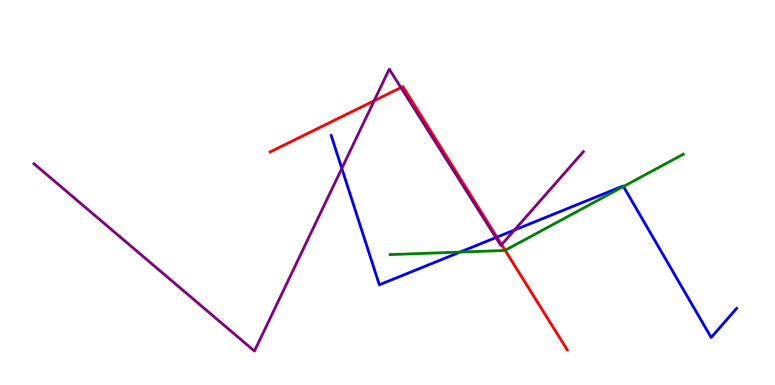[{'lines': ['blue', 'red'], 'intersections': [{'x': 6.41, 'y': 3.84}]}, {'lines': ['green', 'red'], 'intersections': [{'x': 6.52, 'y': 3.5}]}, {'lines': ['purple', 'red'], 'intersections': [{'x': 4.83, 'y': 7.38}, {'x': 5.17, 'y': 7.73}, {'x': 6.47, 'y': 3.64}]}, {'lines': ['blue', 'green'], 'intersections': [{'x': 5.94, 'y': 3.45}, {'x': 8.04, 'y': 5.16}]}, {'lines': ['blue', 'purple'], 'intersections': [{'x': 4.41, 'y': 5.63}, {'x': 6.4, 'y': 3.83}, {'x': 6.64, 'y': 4.02}]}, {'lines': ['green', 'purple'], 'intersections': []}]